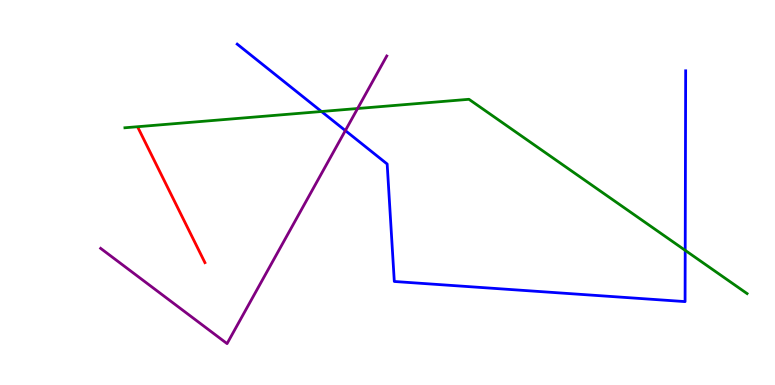[{'lines': ['blue', 'red'], 'intersections': []}, {'lines': ['green', 'red'], 'intersections': []}, {'lines': ['purple', 'red'], 'intersections': []}, {'lines': ['blue', 'green'], 'intersections': [{'x': 4.15, 'y': 7.1}, {'x': 8.84, 'y': 3.5}]}, {'lines': ['blue', 'purple'], 'intersections': [{'x': 4.46, 'y': 6.61}]}, {'lines': ['green', 'purple'], 'intersections': [{'x': 4.61, 'y': 7.18}]}]